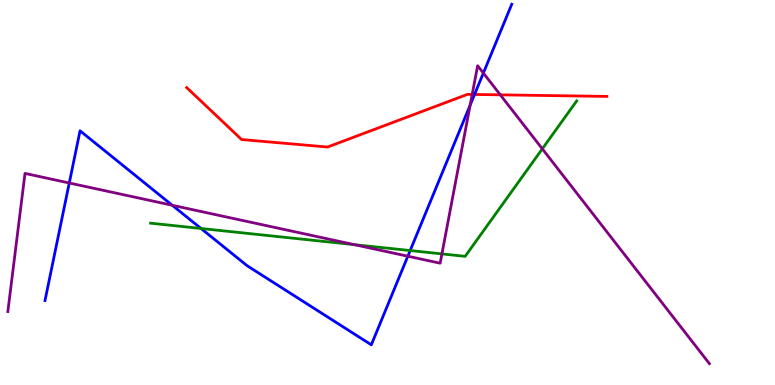[{'lines': ['blue', 'red'], 'intersections': [{'x': 6.12, 'y': 7.55}]}, {'lines': ['green', 'red'], 'intersections': []}, {'lines': ['purple', 'red'], 'intersections': [{'x': 6.09, 'y': 7.55}, {'x': 6.46, 'y': 7.54}]}, {'lines': ['blue', 'green'], 'intersections': [{'x': 2.59, 'y': 4.07}, {'x': 5.29, 'y': 3.49}]}, {'lines': ['blue', 'purple'], 'intersections': [{'x': 0.894, 'y': 5.25}, {'x': 2.22, 'y': 4.67}, {'x': 5.26, 'y': 3.35}, {'x': 6.07, 'y': 7.27}, {'x': 6.24, 'y': 8.1}]}, {'lines': ['green', 'purple'], 'intersections': [{'x': 4.57, 'y': 3.64}, {'x': 5.7, 'y': 3.41}, {'x': 7.0, 'y': 6.13}]}]